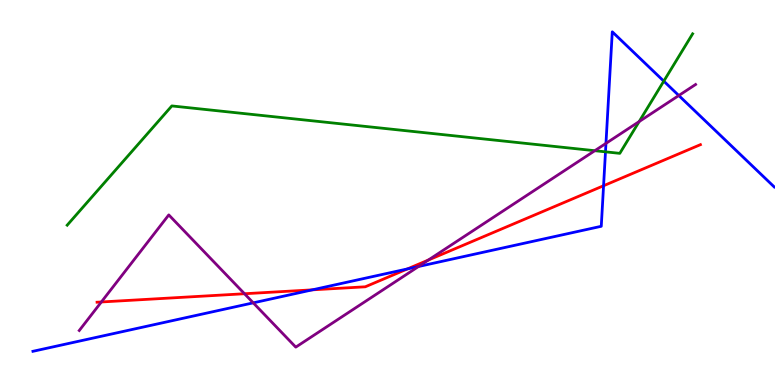[{'lines': ['blue', 'red'], 'intersections': [{'x': 4.03, 'y': 2.47}, {'x': 5.26, 'y': 3.01}, {'x': 7.79, 'y': 5.18}]}, {'lines': ['green', 'red'], 'intersections': []}, {'lines': ['purple', 'red'], 'intersections': [{'x': 1.31, 'y': 2.16}, {'x': 3.15, 'y': 2.37}, {'x': 5.53, 'y': 3.25}]}, {'lines': ['blue', 'green'], 'intersections': [{'x': 7.81, 'y': 6.06}, {'x': 8.56, 'y': 7.89}]}, {'lines': ['blue', 'purple'], 'intersections': [{'x': 3.27, 'y': 2.13}, {'x': 5.4, 'y': 3.08}, {'x': 7.82, 'y': 6.28}, {'x': 8.76, 'y': 7.52}]}, {'lines': ['green', 'purple'], 'intersections': [{'x': 7.67, 'y': 6.09}, {'x': 8.25, 'y': 6.84}]}]